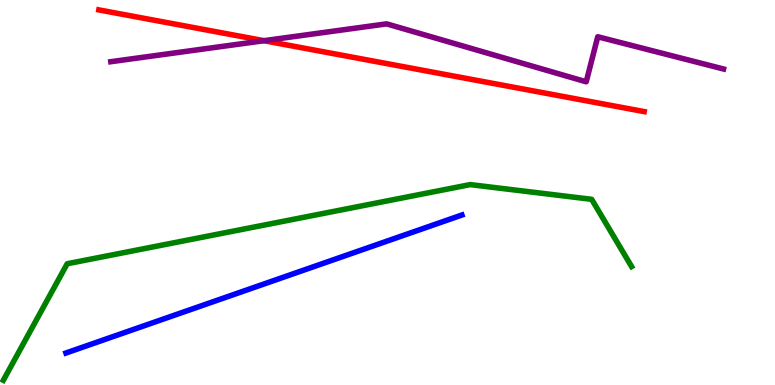[{'lines': ['blue', 'red'], 'intersections': []}, {'lines': ['green', 'red'], 'intersections': []}, {'lines': ['purple', 'red'], 'intersections': [{'x': 3.41, 'y': 8.94}]}, {'lines': ['blue', 'green'], 'intersections': []}, {'lines': ['blue', 'purple'], 'intersections': []}, {'lines': ['green', 'purple'], 'intersections': []}]